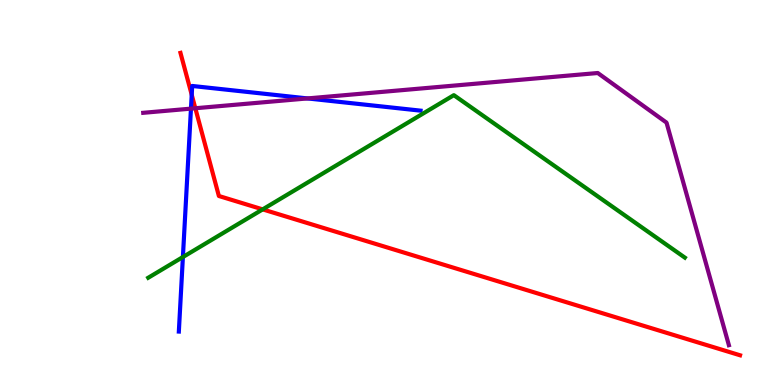[{'lines': ['blue', 'red'], 'intersections': [{'x': 2.47, 'y': 7.54}]}, {'lines': ['green', 'red'], 'intersections': [{'x': 3.39, 'y': 4.56}]}, {'lines': ['purple', 'red'], 'intersections': [{'x': 2.52, 'y': 7.19}]}, {'lines': ['blue', 'green'], 'intersections': [{'x': 2.36, 'y': 3.32}]}, {'lines': ['blue', 'purple'], 'intersections': [{'x': 2.46, 'y': 7.18}, {'x': 3.97, 'y': 7.44}]}, {'lines': ['green', 'purple'], 'intersections': []}]